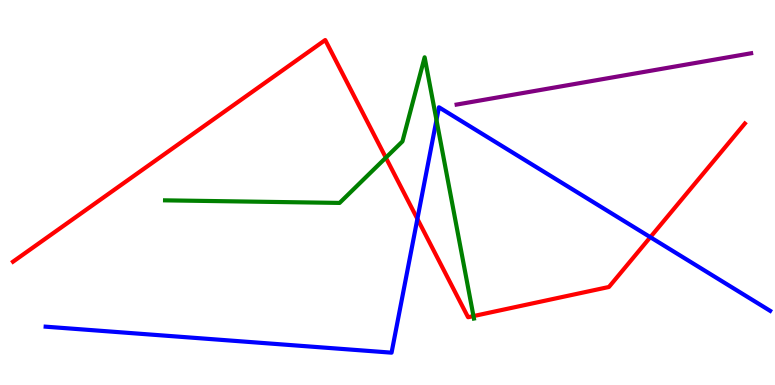[{'lines': ['blue', 'red'], 'intersections': [{'x': 5.39, 'y': 4.31}, {'x': 8.39, 'y': 3.84}]}, {'lines': ['green', 'red'], 'intersections': [{'x': 4.98, 'y': 5.9}, {'x': 6.11, 'y': 1.79}]}, {'lines': ['purple', 'red'], 'intersections': []}, {'lines': ['blue', 'green'], 'intersections': [{'x': 5.63, 'y': 6.88}]}, {'lines': ['blue', 'purple'], 'intersections': []}, {'lines': ['green', 'purple'], 'intersections': []}]